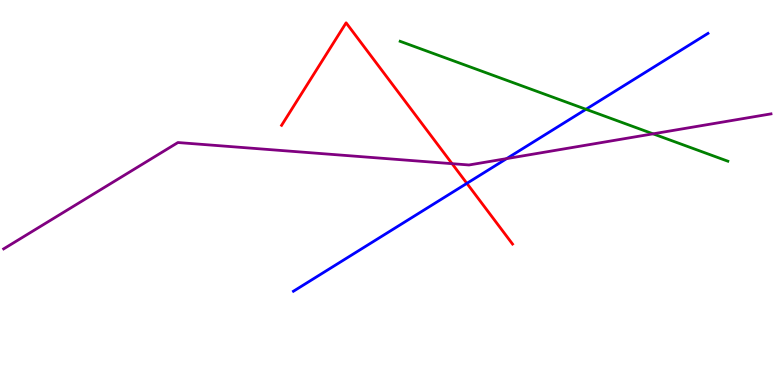[{'lines': ['blue', 'red'], 'intersections': [{'x': 6.02, 'y': 5.24}]}, {'lines': ['green', 'red'], 'intersections': []}, {'lines': ['purple', 'red'], 'intersections': [{'x': 5.83, 'y': 5.75}]}, {'lines': ['blue', 'green'], 'intersections': [{'x': 7.56, 'y': 7.16}]}, {'lines': ['blue', 'purple'], 'intersections': [{'x': 6.54, 'y': 5.88}]}, {'lines': ['green', 'purple'], 'intersections': [{'x': 8.43, 'y': 6.52}]}]